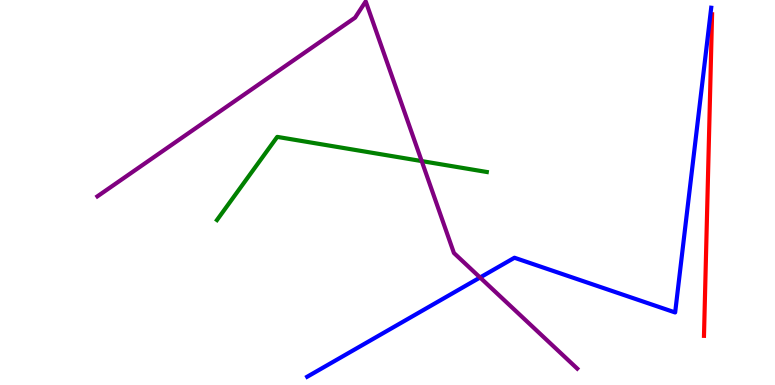[{'lines': ['blue', 'red'], 'intersections': []}, {'lines': ['green', 'red'], 'intersections': []}, {'lines': ['purple', 'red'], 'intersections': []}, {'lines': ['blue', 'green'], 'intersections': []}, {'lines': ['blue', 'purple'], 'intersections': [{'x': 6.19, 'y': 2.79}]}, {'lines': ['green', 'purple'], 'intersections': [{'x': 5.44, 'y': 5.82}]}]